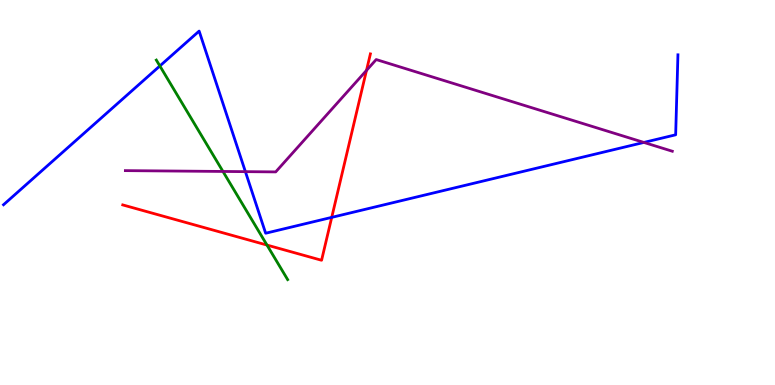[{'lines': ['blue', 'red'], 'intersections': [{'x': 4.28, 'y': 4.35}]}, {'lines': ['green', 'red'], 'intersections': [{'x': 3.45, 'y': 3.63}]}, {'lines': ['purple', 'red'], 'intersections': [{'x': 4.73, 'y': 8.17}]}, {'lines': ['blue', 'green'], 'intersections': [{'x': 2.06, 'y': 8.29}]}, {'lines': ['blue', 'purple'], 'intersections': [{'x': 3.17, 'y': 5.54}, {'x': 8.31, 'y': 6.3}]}, {'lines': ['green', 'purple'], 'intersections': [{'x': 2.88, 'y': 5.55}]}]